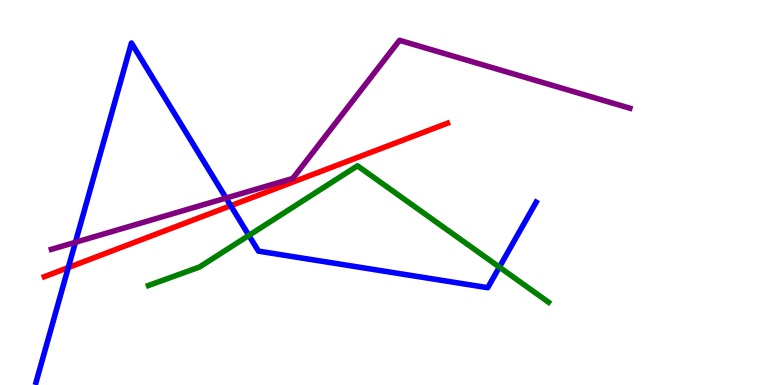[{'lines': ['blue', 'red'], 'intersections': [{'x': 0.881, 'y': 3.05}, {'x': 2.98, 'y': 4.66}]}, {'lines': ['green', 'red'], 'intersections': []}, {'lines': ['purple', 'red'], 'intersections': []}, {'lines': ['blue', 'green'], 'intersections': [{'x': 3.21, 'y': 3.89}, {'x': 6.44, 'y': 3.06}]}, {'lines': ['blue', 'purple'], 'intersections': [{'x': 0.973, 'y': 3.71}, {'x': 2.92, 'y': 4.86}]}, {'lines': ['green', 'purple'], 'intersections': []}]